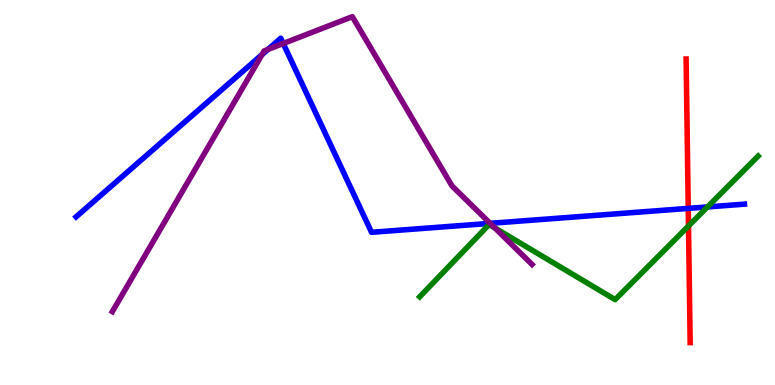[{'lines': ['blue', 'red'], 'intersections': [{'x': 8.88, 'y': 4.59}]}, {'lines': ['green', 'red'], 'intersections': [{'x': 8.88, 'y': 4.13}]}, {'lines': ['purple', 'red'], 'intersections': []}, {'lines': ['blue', 'green'], 'intersections': [{'x': 9.13, 'y': 4.63}]}, {'lines': ['blue', 'purple'], 'intersections': [{'x': 3.38, 'y': 8.58}, {'x': 3.46, 'y': 8.71}, {'x': 3.65, 'y': 8.87}, {'x': 6.32, 'y': 4.2}]}, {'lines': ['green', 'purple'], 'intersections': [{'x': 6.38, 'y': 4.08}]}]